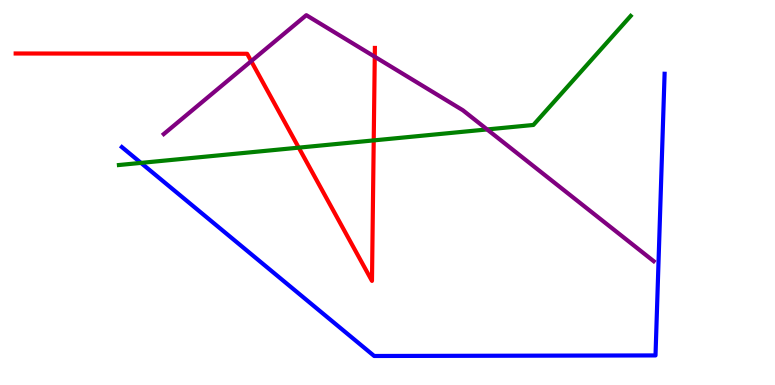[{'lines': ['blue', 'red'], 'intersections': []}, {'lines': ['green', 'red'], 'intersections': [{'x': 3.85, 'y': 6.17}, {'x': 4.82, 'y': 6.35}]}, {'lines': ['purple', 'red'], 'intersections': [{'x': 3.24, 'y': 8.41}, {'x': 4.84, 'y': 8.53}]}, {'lines': ['blue', 'green'], 'intersections': [{'x': 1.82, 'y': 5.77}]}, {'lines': ['blue', 'purple'], 'intersections': []}, {'lines': ['green', 'purple'], 'intersections': [{'x': 6.29, 'y': 6.64}]}]